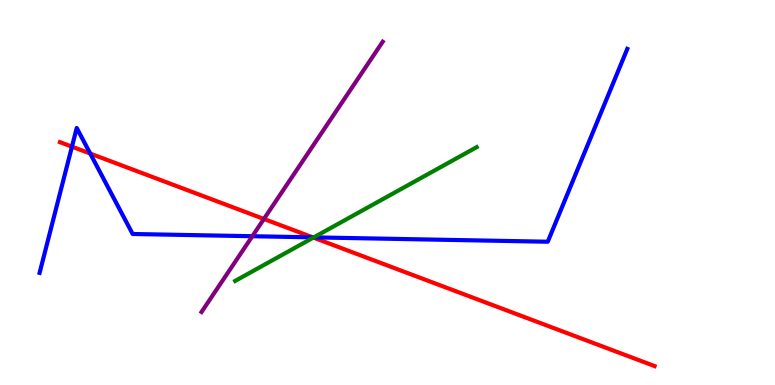[{'lines': ['blue', 'red'], 'intersections': [{'x': 0.928, 'y': 6.19}, {'x': 1.16, 'y': 6.01}, {'x': 4.04, 'y': 3.84}]}, {'lines': ['green', 'red'], 'intersections': [{'x': 4.04, 'y': 3.83}]}, {'lines': ['purple', 'red'], 'intersections': [{'x': 3.41, 'y': 4.31}]}, {'lines': ['blue', 'green'], 'intersections': [{'x': 4.05, 'y': 3.83}]}, {'lines': ['blue', 'purple'], 'intersections': [{'x': 3.26, 'y': 3.86}]}, {'lines': ['green', 'purple'], 'intersections': []}]